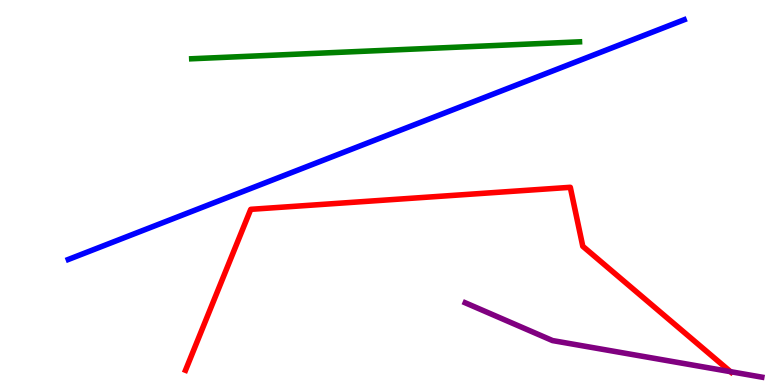[{'lines': ['blue', 'red'], 'intersections': []}, {'lines': ['green', 'red'], 'intersections': []}, {'lines': ['purple', 'red'], 'intersections': [{'x': 9.43, 'y': 0.347}]}, {'lines': ['blue', 'green'], 'intersections': []}, {'lines': ['blue', 'purple'], 'intersections': []}, {'lines': ['green', 'purple'], 'intersections': []}]